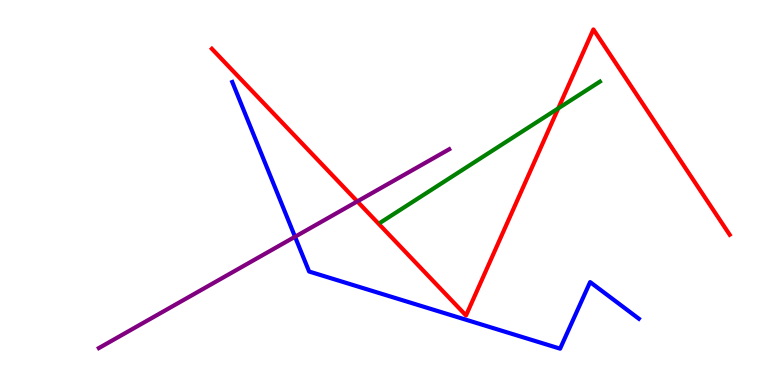[{'lines': ['blue', 'red'], 'intersections': []}, {'lines': ['green', 'red'], 'intersections': [{'x': 7.2, 'y': 7.19}]}, {'lines': ['purple', 'red'], 'intersections': [{'x': 4.61, 'y': 4.77}]}, {'lines': ['blue', 'green'], 'intersections': []}, {'lines': ['blue', 'purple'], 'intersections': [{'x': 3.81, 'y': 3.85}]}, {'lines': ['green', 'purple'], 'intersections': []}]